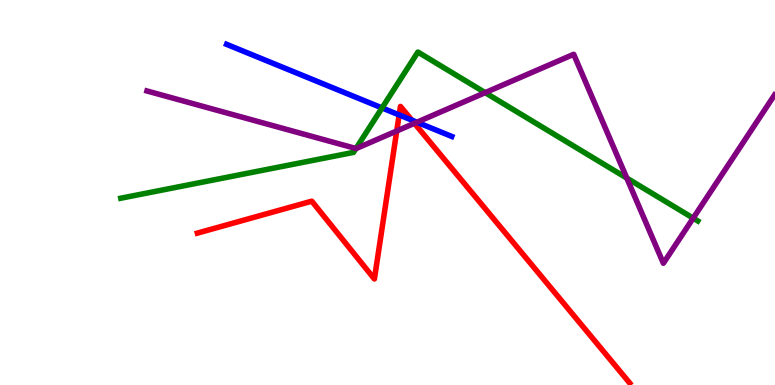[{'lines': ['blue', 'red'], 'intersections': [{'x': 5.15, 'y': 7.01}, {'x': 5.31, 'y': 6.88}]}, {'lines': ['green', 'red'], 'intersections': []}, {'lines': ['purple', 'red'], 'intersections': [{'x': 5.12, 'y': 6.6}, {'x': 5.35, 'y': 6.8}]}, {'lines': ['blue', 'green'], 'intersections': [{'x': 4.93, 'y': 7.2}]}, {'lines': ['blue', 'purple'], 'intersections': [{'x': 5.38, 'y': 6.83}]}, {'lines': ['green', 'purple'], 'intersections': [{'x': 4.59, 'y': 6.14}, {'x': 6.26, 'y': 7.59}, {'x': 8.09, 'y': 5.37}, {'x': 8.94, 'y': 4.33}]}]